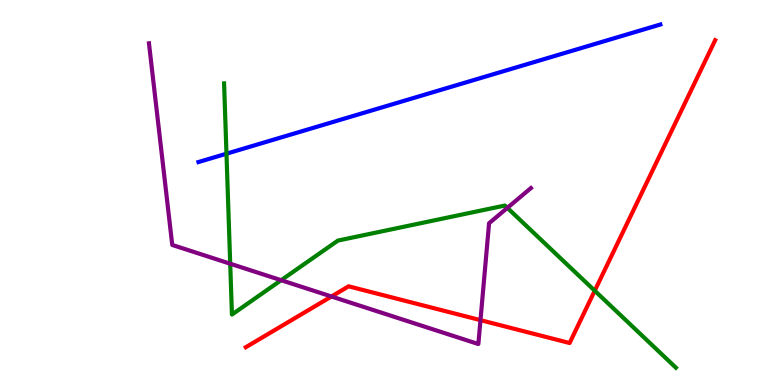[{'lines': ['blue', 'red'], 'intersections': []}, {'lines': ['green', 'red'], 'intersections': [{'x': 7.67, 'y': 2.45}]}, {'lines': ['purple', 'red'], 'intersections': [{'x': 4.28, 'y': 2.3}, {'x': 6.2, 'y': 1.68}]}, {'lines': ['blue', 'green'], 'intersections': [{'x': 2.92, 'y': 6.01}]}, {'lines': ['blue', 'purple'], 'intersections': []}, {'lines': ['green', 'purple'], 'intersections': [{'x': 2.97, 'y': 3.15}, {'x': 3.63, 'y': 2.72}, {'x': 6.55, 'y': 4.6}]}]